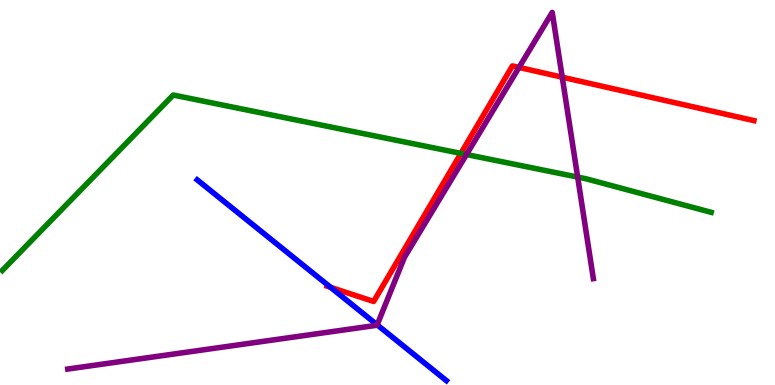[{'lines': ['blue', 'red'], 'intersections': [{'x': 4.27, 'y': 2.54}]}, {'lines': ['green', 'red'], 'intersections': [{'x': 5.95, 'y': 6.02}]}, {'lines': ['purple', 'red'], 'intersections': [{'x': 6.7, 'y': 8.25}, {'x': 7.25, 'y': 7.99}]}, {'lines': ['blue', 'green'], 'intersections': []}, {'lines': ['blue', 'purple'], 'intersections': [{'x': 4.87, 'y': 1.56}]}, {'lines': ['green', 'purple'], 'intersections': [{'x': 6.02, 'y': 5.99}, {'x': 7.45, 'y': 5.4}]}]